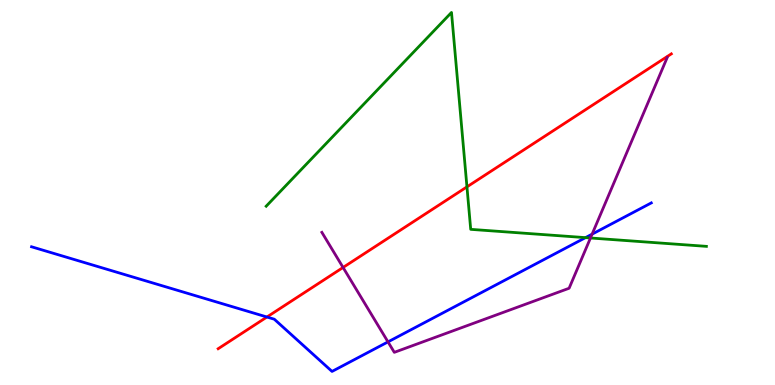[{'lines': ['blue', 'red'], 'intersections': [{'x': 3.44, 'y': 1.77}]}, {'lines': ['green', 'red'], 'intersections': [{'x': 6.03, 'y': 5.15}]}, {'lines': ['purple', 'red'], 'intersections': [{'x': 4.43, 'y': 3.05}]}, {'lines': ['blue', 'green'], 'intersections': [{'x': 7.55, 'y': 3.83}]}, {'lines': ['blue', 'purple'], 'intersections': [{'x': 5.01, 'y': 1.12}, {'x': 7.64, 'y': 3.92}]}, {'lines': ['green', 'purple'], 'intersections': [{'x': 7.62, 'y': 3.82}]}]